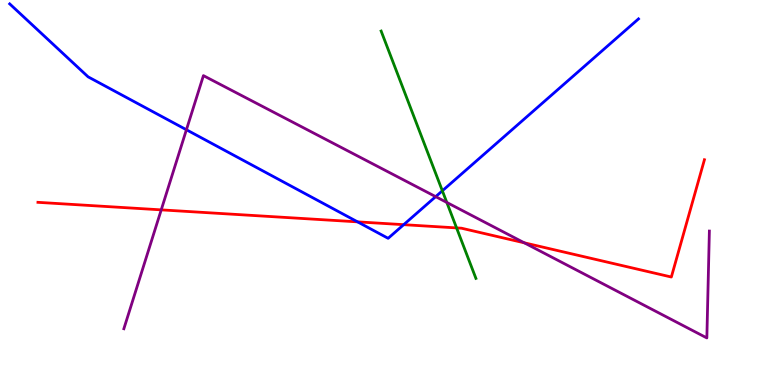[{'lines': ['blue', 'red'], 'intersections': [{'x': 4.61, 'y': 4.24}, {'x': 5.21, 'y': 4.16}]}, {'lines': ['green', 'red'], 'intersections': [{'x': 5.89, 'y': 4.08}]}, {'lines': ['purple', 'red'], 'intersections': [{'x': 2.08, 'y': 4.55}, {'x': 6.77, 'y': 3.69}]}, {'lines': ['blue', 'green'], 'intersections': [{'x': 5.71, 'y': 5.04}]}, {'lines': ['blue', 'purple'], 'intersections': [{'x': 2.41, 'y': 6.63}, {'x': 5.62, 'y': 4.89}]}, {'lines': ['green', 'purple'], 'intersections': [{'x': 5.77, 'y': 4.74}]}]